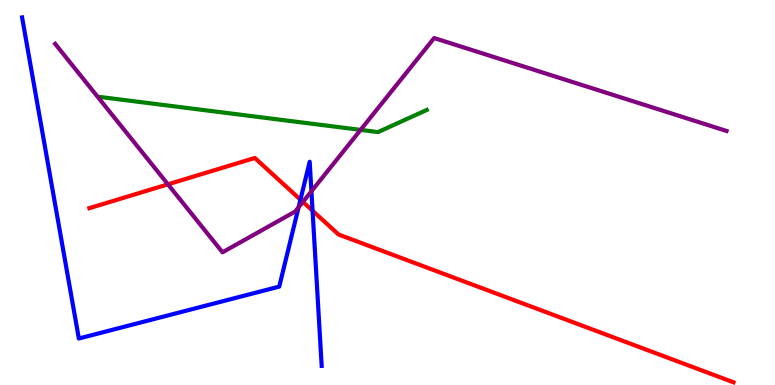[{'lines': ['blue', 'red'], 'intersections': [{'x': 3.88, 'y': 4.81}, {'x': 4.03, 'y': 4.53}]}, {'lines': ['green', 'red'], 'intersections': []}, {'lines': ['purple', 'red'], 'intersections': [{'x': 2.17, 'y': 5.21}, {'x': 3.91, 'y': 4.76}]}, {'lines': ['blue', 'green'], 'intersections': []}, {'lines': ['blue', 'purple'], 'intersections': [{'x': 3.85, 'y': 4.62}, {'x': 4.02, 'y': 5.03}]}, {'lines': ['green', 'purple'], 'intersections': [{'x': 4.65, 'y': 6.63}]}]